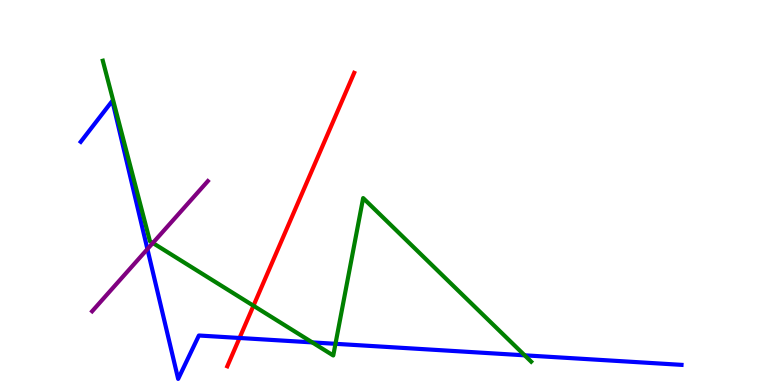[{'lines': ['blue', 'red'], 'intersections': [{'x': 3.09, 'y': 1.22}]}, {'lines': ['green', 'red'], 'intersections': [{'x': 3.27, 'y': 2.06}]}, {'lines': ['purple', 'red'], 'intersections': []}, {'lines': ['blue', 'green'], 'intersections': [{'x': 4.03, 'y': 1.11}, {'x': 4.33, 'y': 1.07}, {'x': 6.77, 'y': 0.771}]}, {'lines': ['blue', 'purple'], 'intersections': [{'x': 1.9, 'y': 3.53}]}, {'lines': ['green', 'purple'], 'intersections': [{'x': 1.97, 'y': 3.69}]}]